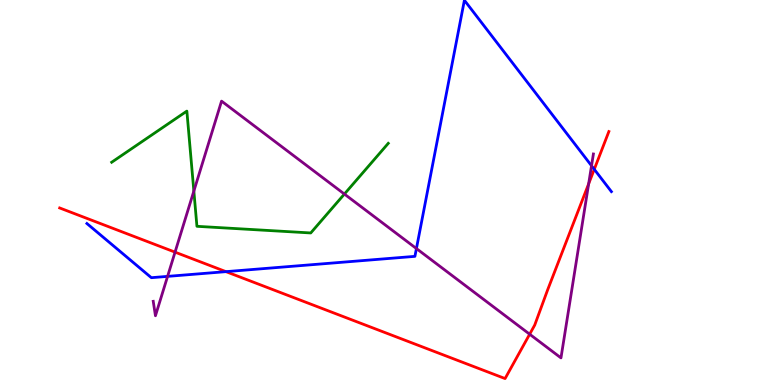[{'lines': ['blue', 'red'], 'intersections': [{'x': 2.92, 'y': 2.94}, {'x': 7.67, 'y': 5.6}]}, {'lines': ['green', 'red'], 'intersections': []}, {'lines': ['purple', 'red'], 'intersections': [{'x': 2.26, 'y': 3.45}, {'x': 6.83, 'y': 1.32}, {'x': 7.6, 'y': 5.23}]}, {'lines': ['blue', 'green'], 'intersections': []}, {'lines': ['blue', 'purple'], 'intersections': [{'x': 2.16, 'y': 2.82}, {'x': 5.37, 'y': 3.54}, {'x': 7.63, 'y': 5.69}]}, {'lines': ['green', 'purple'], 'intersections': [{'x': 2.5, 'y': 5.04}, {'x': 4.44, 'y': 4.96}]}]